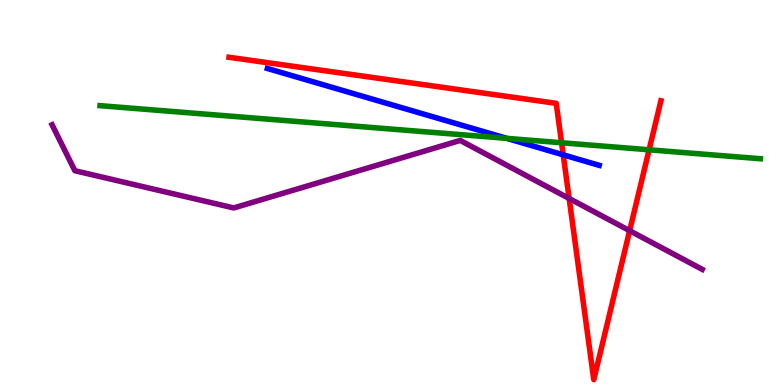[{'lines': ['blue', 'red'], 'intersections': [{'x': 7.27, 'y': 5.98}]}, {'lines': ['green', 'red'], 'intersections': [{'x': 7.25, 'y': 6.29}, {'x': 8.38, 'y': 6.11}]}, {'lines': ['purple', 'red'], 'intersections': [{'x': 7.34, 'y': 4.84}, {'x': 8.12, 'y': 4.01}]}, {'lines': ['blue', 'green'], 'intersections': [{'x': 6.54, 'y': 6.41}]}, {'lines': ['blue', 'purple'], 'intersections': []}, {'lines': ['green', 'purple'], 'intersections': []}]